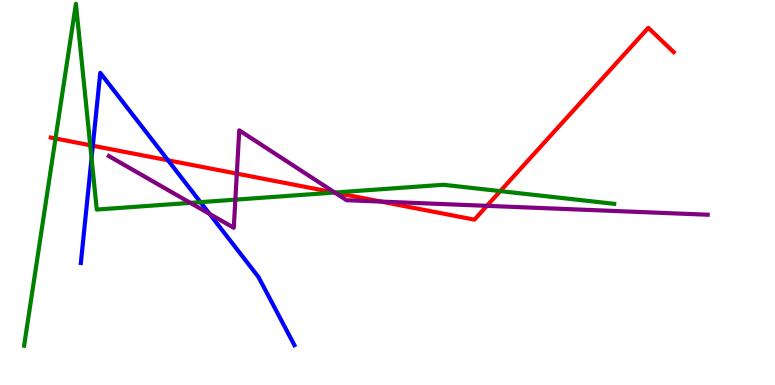[{'lines': ['blue', 'red'], 'intersections': [{'x': 1.2, 'y': 6.21}, {'x': 2.17, 'y': 5.84}]}, {'lines': ['green', 'red'], 'intersections': [{'x': 0.716, 'y': 6.4}, {'x': 1.16, 'y': 6.23}, {'x': 4.32, 'y': 5.0}, {'x': 6.46, 'y': 5.04}]}, {'lines': ['purple', 'red'], 'intersections': [{'x': 3.06, 'y': 5.49}, {'x': 4.32, 'y': 5.0}, {'x': 4.92, 'y': 4.76}, {'x': 6.28, 'y': 4.65}]}, {'lines': ['blue', 'green'], 'intersections': [{'x': 1.18, 'y': 5.89}, {'x': 2.59, 'y': 4.75}]}, {'lines': ['blue', 'purple'], 'intersections': [{'x': 2.7, 'y': 4.44}]}, {'lines': ['green', 'purple'], 'intersections': [{'x': 2.46, 'y': 4.73}, {'x': 3.04, 'y': 4.81}, {'x': 4.32, 'y': 5.0}]}]